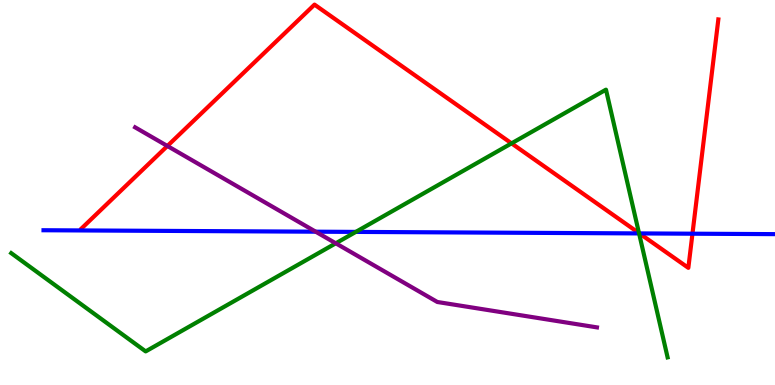[{'lines': ['blue', 'red'], 'intersections': [{'x': 8.25, 'y': 3.94}, {'x': 8.94, 'y': 3.93}]}, {'lines': ['green', 'red'], 'intersections': [{'x': 6.6, 'y': 6.28}, {'x': 8.25, 'y': 3.95}]}, {'lines': ['purple', 'red'], 'intersections': [{'x': 2.16, 'y': 6.21}]}, {'lines': ['blue', 'green'], 'intersections': [{'x': 4.59, 'y': 3.98}, {'x': 8.25, 'y': 3.94}]}, {'lines': ['blue', 'purple'], 'intersections': [{'x': 4.07, 'y': 3.98}]}, {'lines': ['green', 'purple'], 'intersections': [{'x': 4.33, 'y': 3.68}]}]